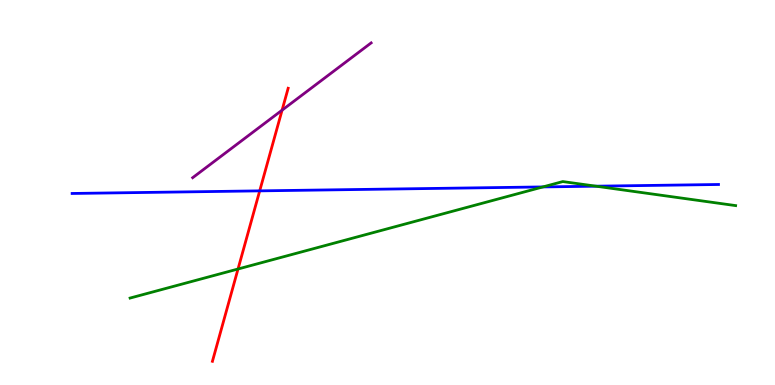[{'lines': ['blue', 'red'], 'intersections': [{'x': 3.35, 'y': 5.04}]}, {'lines': ['green', 'red'], 'intersections': [{'x': 3.07, 'y': 3.01}]}, {'lines': ['purple', 'red'], 'intersections': [{'x': 3.64, 'y': 7.14}]}, {'lines': ['blue', 'green'], 'intersections': [{'x': 7.01, 'y': 5.14}, {'x': 7.69, 'y': 5.16}]}, {'lines': ['blue', 'purple'], 'intersections': []}, {'lines': ['green', 'purple'], 'intersections': []}]